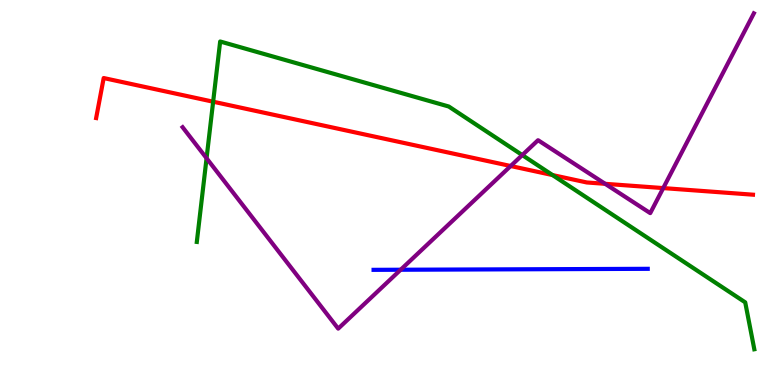[{'lines': ['blue', 'red'], 'intersections': []}, {'lines': ['green', 'red'], 'intersections': [{'x': 2.75, 'y': 7.36}, {'x': 7.13, 'y': 5.45}]}, {'lines': ['purple', 'red'], 'intersections': [{'x': 6.59, 'y': 5.69}, {'x': 7.81, 'y': 5.23}, {'x': 8.56, 'y': 5.11}]}, {'lines': ['blue', 'green'], 'intersections': []}, {'lines': ['blue', 'purple'], 'intersections': [{'x': 5.17, 'y': 2.99}]}, {'lines': ['green', 'purple'], 'intersections': [{'x': 2.67, 'y': 5.89}, {'x': 6.74, 'y': 5.97}]}]